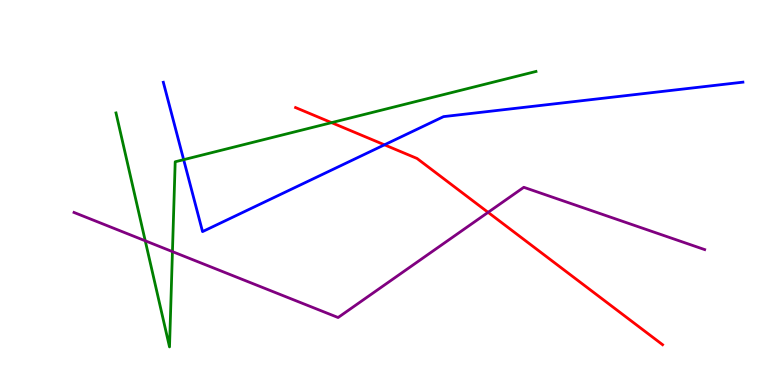[{'lines': ['blue', 'red'], 'intersections': [{'x': 4.96, 'y': 6.24}]}, {'lines': ['green', 'red'], 'intersections': [{'x': 4.28, 'y': 6.81}]}, {'lines': ['purple', 'red'], 'intersections': [{'x': 6.3, 'y': 4.48}]}, {'lines': ['blue', 'green'], 'intersections': [{'x': 2.37, 'y': 5.85}]}, {'lines': ['blue', 'purple'], 'intersections': []}, {'lines': ['green', 'purple'], 'intersections': [{'x': 1.87, 'y': 3.75}, {'x': 2.23, 'y': 3.46}]}]